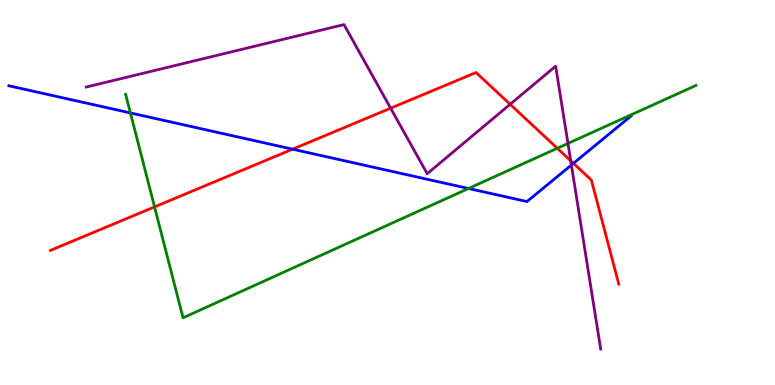[{'lines': ['blue', 'red'], 'intersections': [{'x': 3.78, 'y': 6.13}, {'x': 7.4, 'y': 5.76}]}, {'lines': ['green', 'red'], 'intersections': [{'x': 1.99, 'y': 4.63}, {'x': 7.19, 'y': 6.15}]}, {'lines': ['purple', 'red'], 'intersections': [{'x': 5.04, 'y': 7.19}, {'x': 6.58, 'y': 7.29}, {'x': 7.36, 'y': 5.82}]}, {'lines': ['blue', 'green'], 'intersections': [{'x': 1.68, 'y': 7.07}, {'x': 6.05, 'y': 5.1}]}, {'lines': ['blue', 'purple'], 'intersections': [{'x': 7.37, 'y': 5.71}]}, {'lines': ['green', 'purple'], 'intersections': [{'x': 7.33, 'y': 6.27}]}]